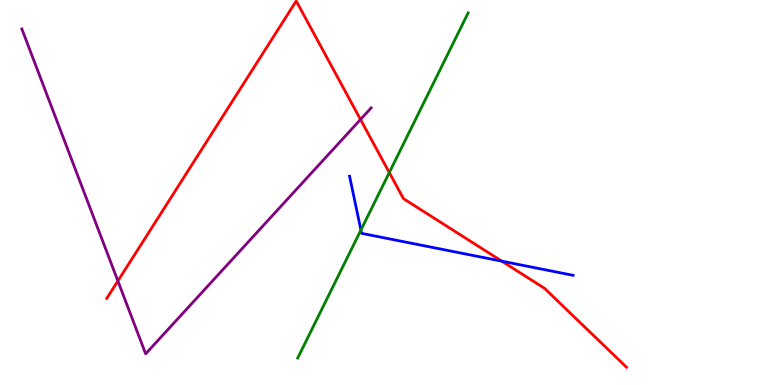[{'lines': ['blue', 'red'], 'intersections': [{'x': 6.47, 'y': 3.22}]}, {'lines': ['green', 'red'], 'intersections': [{'x': 5.02, 'y': 5.52}]}, {'lines': ['purple', 'red'], 'intersections': [{'x': 1.52, 'y': 2.7}, {'x': 4.65, 'y': 6.9}]}, {'lines': ['blue', 'green'], 'intersections': [{'x': 4.66, 'y': 4.03}]}, {'lines': ['blue', 'purple'], 'intersections': []}, {'lines': ['green', 'purple'], 'intersections': []}]